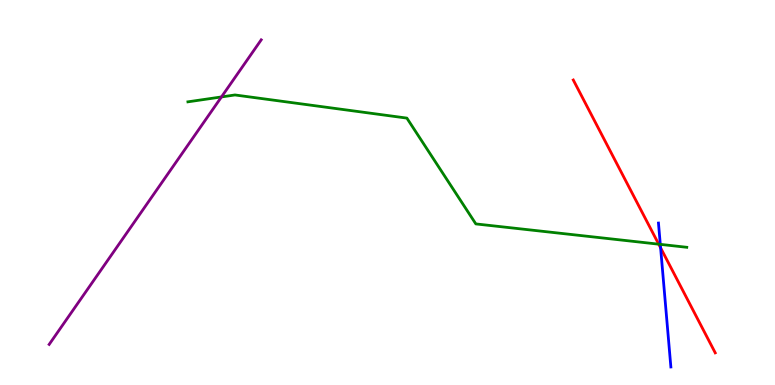[{'lines': ['blue', 'red'], 'intersections': [{'x': 8.52, 'y': 3.56}]}, {'lines': ['green', 'red'], 'intersections': [{'x': 8.5, 'y': 3.66}]}, {'lines': ['purple', 'red'], 'intersections': []}, {'lines': ['blue', 'green'], 'intersections': [{'x': 8.52, 'y': 3.65}]}, {'lines': ['blue', 'purple'], 'intersections': []}, {'lines': ['green', 'purple'], 'intersections': [{'x': 2.86, 'y': 7.48}]}]